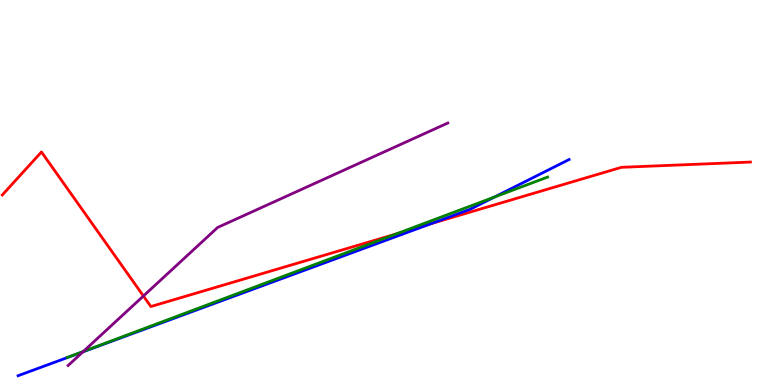[{'lines': ['blue', 'red'], 'intersections': [{'x': 5.56, 'y': 4.19}]}, {'lines': ['green', 'red'], 'intersections': [{'x': 5.11, 'y': 3.92}]}, {'lines': ['purple', 'red'], 'intersections': [{'x': 1.85, 'y': 2.31}]}, {'lines': ['blue', 'green'], 'intersections': [{'x': 6.38, 'y': 4.88}]}, {'lines': ['blue', 'purple'], 'intersections': [{'x': 1.07, 'y': 0.861}]}, {'lines': ['green', 'purple'], 'intersections': [{'x': 1.08, 'y': 0.872}]}]